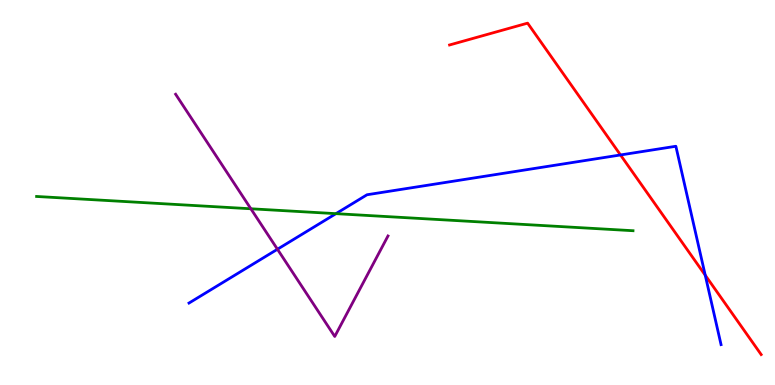[{'lines': ['blue', 'red'], 'intersections': [{'x': 8.01, 'y': 5.98}, {'x': 9.1, 'y': 2.85}]}, {'lines': ['green', 'red'], 'intersections': []}, {'lines': ['purple', 'red'], 'intersections': []}, {'lines': ['blue', 'green'], 'intersections': [{'x': 4.33, 'y': 4.45}]}, {'lines': ['blue', 'purple'], 'intersections': [{'x': 3.58, 'y': 3.53}]}, {'lines': ['green', 'purple'], 'intersections': [{'x': 3.24, 'y': 4.58}]}]